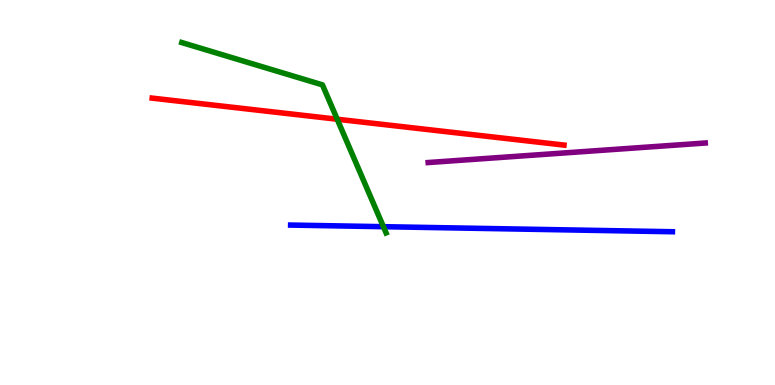[{'lines': ['blue', 'red'], 'intersections': []}, {'lines': ['green', 'red'], 'intersections': [{'x': 4.35, 'y': 6.9}]}, {'lines': ['purple', 'red'], 'intersections': []}, {'lines': ['blue', 'green'], 'intersections': [{'x': 4.95, 'y': 4.11}]}, {'lines': ['blue', 'purple'], 'intersections': []}, {'lines': ['green', 'purple'], 'intersections': []}]